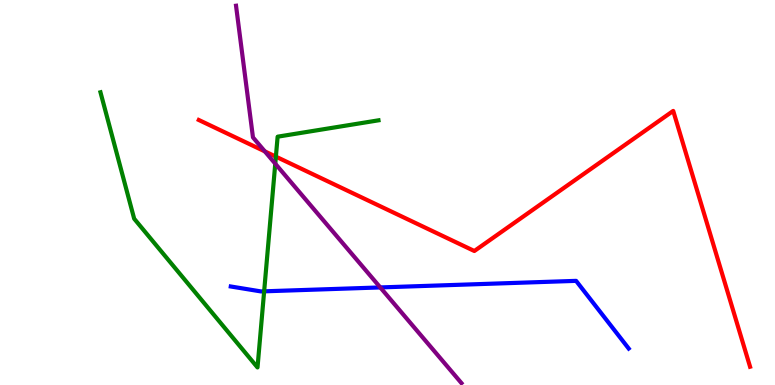[{'lines': ['blue', 'red'], 'intersections': []}, {'lines': ['green', 'red'], 'intersections': [{'x': 3.56, 'y': 5.93}]}, {'lines': ['purple', 'red'], 'intersections': [{'x': 3.42, 'y': 6.07}]}, {'lines': ['blue', 'green'], 'intersections': [{'x': 3.41, 'y': 2.43}]}, {'lines': ['blue', 'purple'], 'intersections': [{'x': 4.91, 'y': 2.53}]}, {'lines': ['green', 'purple'], 'intersections': [{'x': 3.55, 'y': 5.75}]}]